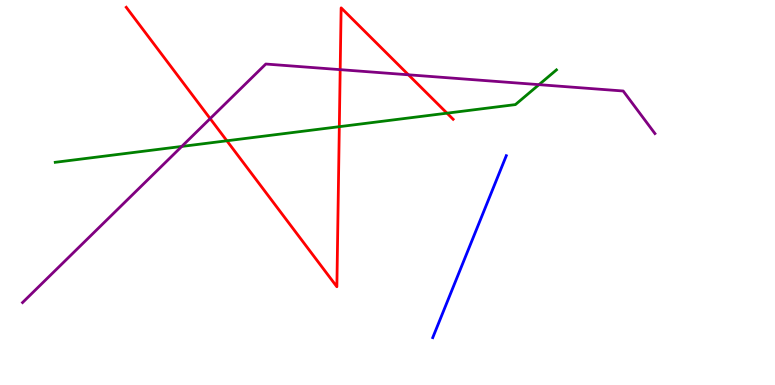[{'lines': ['blue', 'red'], 'intersections': []}, {'lines': ['green', 'red'], 'intersections': [{'x': 2.93, 'y': 6.34}, {'x': 4.38, 'y': 6.71}, {'x': 5.77, 'y': 7.06}]}, {'lines': ['purple', 'red'], 'intersections': [{'x': 2.71, 'y': 6.92}, {'x': 4.39, 'y': 8.19}, {'x': 5.27, 'y': 8.06}]}, {'lines': ['blue', 'green'], 'intersections': []}, {'lines': ['blue', 'purple'], 'intersections': []}, {'lines': ['green', 'purple'], 'intersections': [{'x': 2.35, 'y': 6.2}, {'x': 6.95, 'y': 7.8}]}]